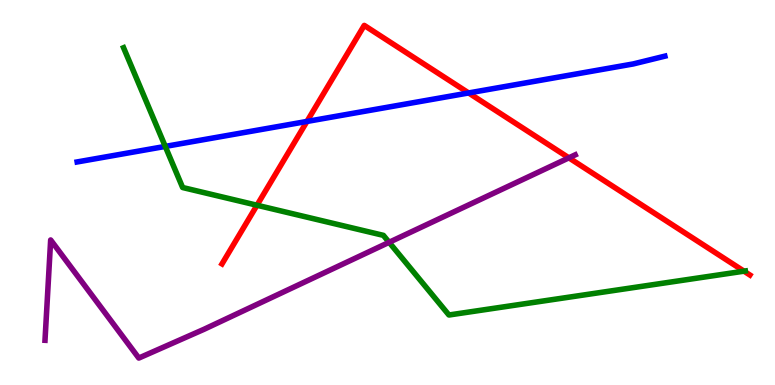[{'lines': ['blue', 'red'], 'intersections': [{'x': 3.96, 'y': 6.85}, {'x': 6.05, 'y': 7.59}]}, {'lines': ['green', 'red'], 'intersections': [{'x': 3.32, 'y': 4.67}, {'x': 9.6, 'y': 2.96}]}, {'lines': ['purple', 'red'], 'intersections': [{'x': 7.34, 'y': 5.9}]}, {'lines': ['blue', 'green'], 'intersections': [{'x': 2.13, 'y': 6.2}]}, {'lines': ['blue', 'purple'], 'intersections': []}, {'lines': ['green', 'purple'], 'intersections': [{'x': 5.02, 'y': 3.71}]}]